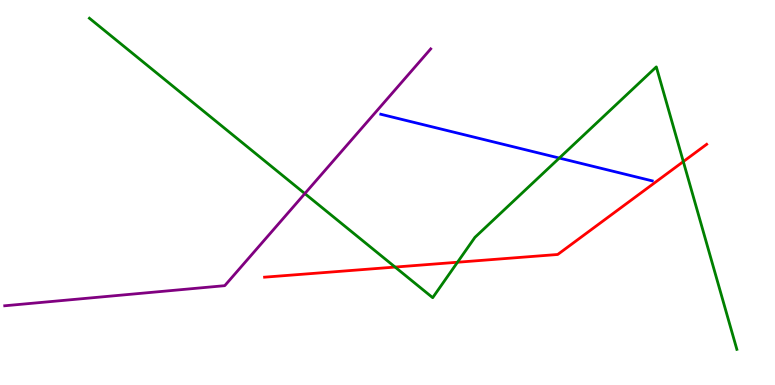[{'lines': ['blue', 'red'], 'intersections': []}, {'lines': ['green', 'red'], 'intersections': [{'x': 5.1, 'y': 3.06}, {'x': 5.9, 'y': 3.19}, {'x': 8.82, 'y': 5.8}]}, {'lines': ['purple', 'red'], 'intersections': []}, {'lines': ['blue', 'green'], 'intersections': [{'x': 7.22, 'y': 5.89}]}, {'lines': ['blue', 'purple'], 'intersections': []}, {'lines': ['green', 'purple'], 'intersections': [{'x': 3.93, 'y': 4.97}]}]